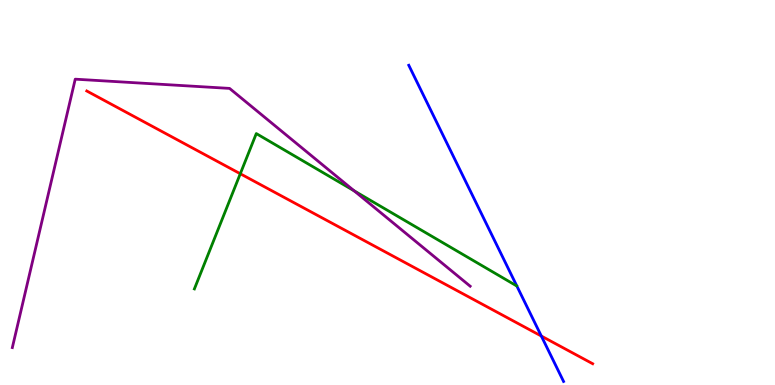[{'lines': ['blue', 'red'], 'intersections': [{'x': 6.98, 'y': 1.27}]}, {'lines': ['green', 'red'], 'intersections': [{'x': 3.1, 'y': 5.49}]}, {'lines': ['purple', 'red'], 'intersections': []}, {'lines': ['blue', 'green'], 'intersections': []}, {'lines': ['blue', 'purple'], 'intersections': []}, {'lines': ['green', 'purple'], 'intersections': [{'x': 4.57, 'y': 5.04}]}]